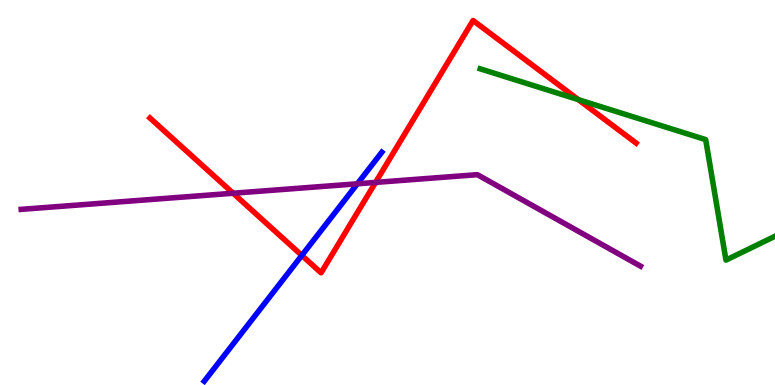[{'lines': ['blue', 'red'], 'intersections': [{'x': 3.89, 'y': 3.37}]}, {'lines': ['green', 'red'], 'intersections': [{'x': 7.46, 'y': 7.41}]}, {'lines': ['purple', 'red'], 'intersections': [{'x': 3.01, 'y': 4.98}, {'x': 4.85, 'y': 5.26}]}, {'lines': ['blue', 'green'], 'intersections': []}, {'lines': ['blue', 'purple'], 'intersections': [{'x': 4.61, 'y': 5.23}]}, {'lines': ['green', 'purple'], 'intersections': []}]